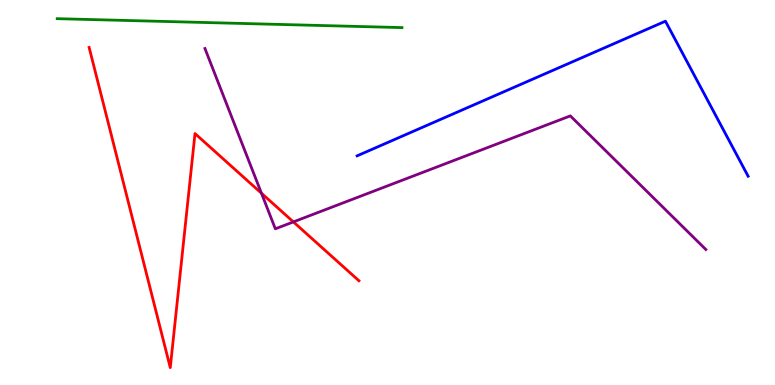[{'lines': ['blue', 'red'], 'intersections': []}, {'lines': ['green', 'red'], 'intersections': []}, {'lines': ['purple', 'red'], 'intersections': [{'x': 3.37, 'y': 4.98}, {'x': 3.79, 'y': 4.24}]}, {'lines': ['blue', 'green'], 'intersections': []}, {'lines': ['blue', 'purple'], 'intersections': []}, {'lines': ['green', 'purple'], 'intersections': []}]